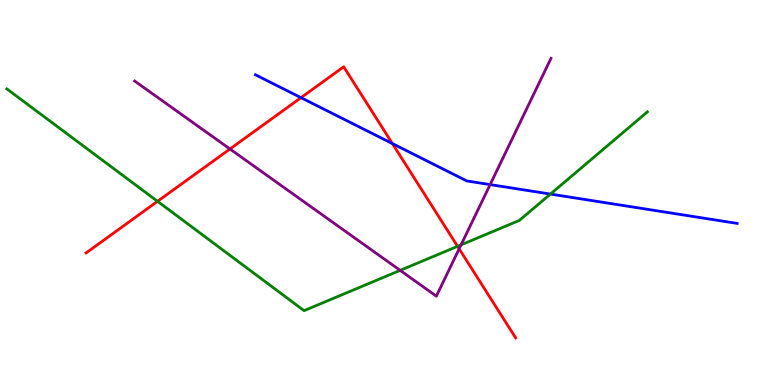[{'lines': ['blue', 'red'], 'intersections': [{'x': 3.88, 'y': 7.46}, {'x': 5.06, 'y': 6.27}]}, {'lines': ['green', 'red'], 'intersections': [{'x': 2.03, 'y': 4.77}, {'x': 5.9, 'y': 3.6}]}, {'lines': ['purple', 'red'], 'intersections': [{'x': 2.97, 'y': 6.13}, {'x': 5.92, 'y': 3.54}]}, {'lines': ['blue', 'green'], 'intersections': [{'x': 7.1, 'y': 4.96}]}, {'lines': ['blue', 'purple'], 'intersections': [{'x': 6.32, 'y': 5.21}]}, {'lines': ['green', 'purple'], 'intersections': [{'x': 5.16, 'y': 2.98}, {'x': 5.95, 'y': 3.64}]}]